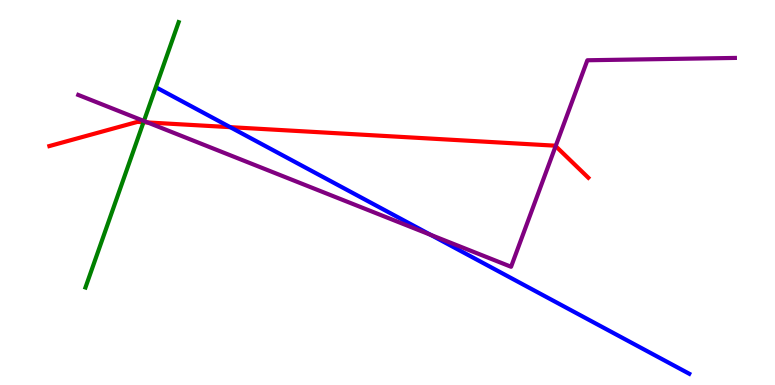[{'lines': ['blue', 'red'], 'intersections': [{'x': 2.97, 'y': 6.7}]}, {'lines': ['green', 'red'], 'intersections': [{'x': 1.85, 'y': 6.83}]}, {'lines': ['purple', 'red'], 'intersections': [{'x': 1.9, 'y': 6.82}, {'x': 7.17, 'y': 6.2}]}, {'lines': ['blue', 'green'], 'intersections': []}, {'lines': ['blue', 'purple'], 'intersections': [{'x': 5.56, 'y': 3.9}]}, {'lines': ['green', 'purple'], 'intersections': [{'x': 1.86, 'y': 6.86}]}]